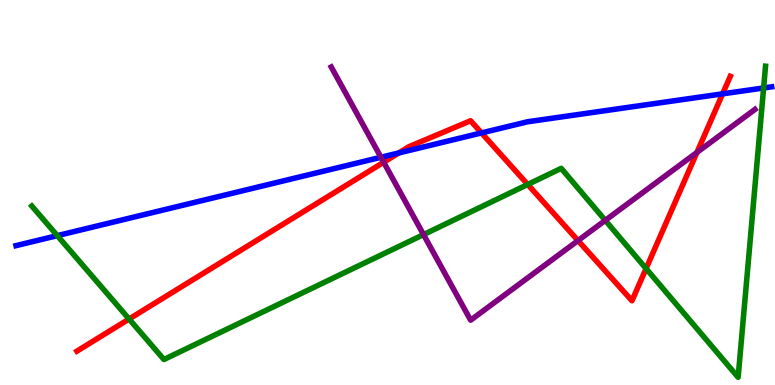[{'lines': ['blue', 'red'], 'intersections': [{'x': 5.15, 'y': 6.03}, {'x': 6.21, 'y': 6.55}, {'x': 9.32, 'y': 7.56}]}, {'lines': ['green', 'red'], 'intersections': [{'x': 1.67, 'y': 1.71}, {'x': 6.81, 'y': 5.21}, {'x': 8.34, 'y': 3.02}]}, {'lines': ['purple', 'red'], 'intersections': [{'x': 4.95, 'y': 5.79}, {'x': 7.46, 'y': 3.75}, {'x': 8.99, 'y': 6.04}]}, {'lines': ['blue', 'green'], 'intersections': [{'x': 0.739, 'y': 3.88}, {'x': 9.85, 'y': 7.72}]}, {'lines': ['blue', 'purple'], 'intersections': [{'x': 4.92, 'y': 5.92}]}, {'lines': ['green', 'purple'], 'intersections': [{'x': 5.46, 'y': 3.91}, {'x': 7.81, 'y': 4.28}]}]